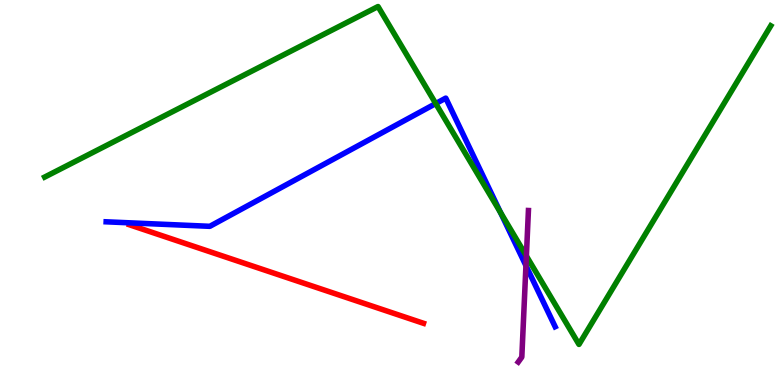[{'lines': ['blue', 'red'], 'intersections': []}, {'lines': ['green', 'red'], 'intersections': []}, {'lines': ['purple', 'red'], 'intersections': []}, {'lines': ['blue', 'green'], 'intersections': [{'x': 5.62, 'y': 7.31}, {'x': 6.46, 'y': 4.48}]}, {'lines': ['blue', 'purple'], 'intersections': [{'x': 6.79, 'y': 3.1}]}, {'lines': ['green', 'purple'], 'intersections': [{'x': 6.79, 'y': 3.35}]}]